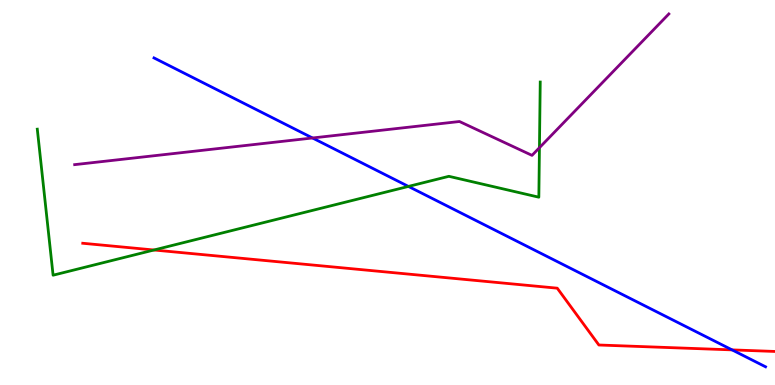[{'lines': ['blue', 'red'], 'intersections': [{'x': 9.45, 'y': 0.912}]}, {'lines': ['green', 'red'], 'intersections': [{'x': 1.99, 'y': 3.51}]}, {'lines': ['purple', 'red'], 'intersections': []}, {'lines': ['blue', 'green'], 'intersections': [{'x': 5.27, 'y': 5.16}]}, {'lines': ['blue', 'purple'], 'intersections': [{'x': 4.03, 'y': 6.42}]}, {'lines': ['green', 'purple'], 'intersections': [{'x': 6.96, 'y': 6.16}]}]